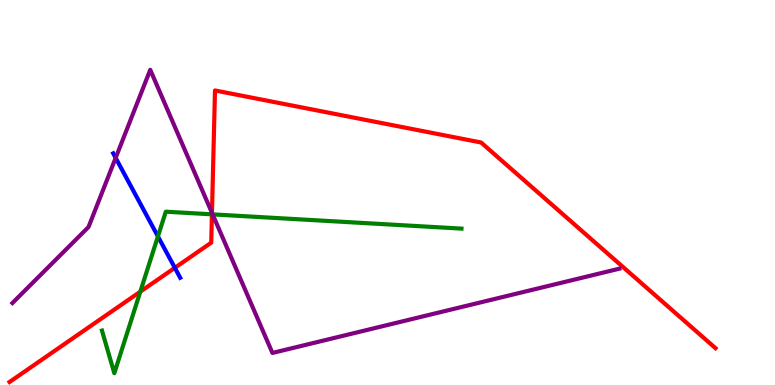[{'lines': ['blue', 'red'], 'intersections': [{'x': 2.26, 'y': 3.04}]}, {'lines': ['green', 'red'], 'intersections': [{'x': 1.81, 'y': 2.42}, {'x': 2.73, 'y': 4.43}]}, {'lines': ['purple', 'red'], 'intersections': [{'x': 2.74, 'y': 4.47}]}, {'lines': ['blue', 'green'], 'intersections': [{'x': 2.04, 'y': 3.86}]}, {'lines': ['blue', 'purple'], 'intersections': [{'x': 1.49, 'y': 5.9}]}, {'lines': ['green', 'purple'], 'intersections': [{'x': 2.74, 'y': 4.43}]}]